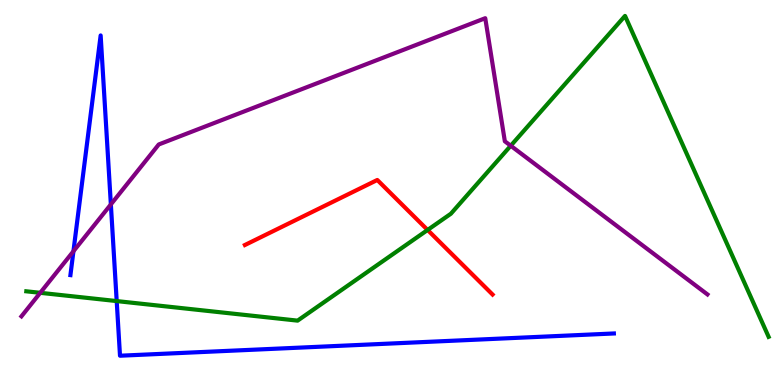[{'lines': ['blue', 'red'], 'intersections': []}, {'lines': ['green', 'red'], 'intersections': [{'x': 5.52, 'y': 4.03}]}, {'lines': ['purple', 'red'], 'intersections': []}, {'lines': ['blue', 'green'], 'intersections': [{'x': 1.51, 'y': 2.18}]}, {'lines': ['blue', 'purple'], 'intersections': [{'x': 0.948, 'y': 3.47}, {'x': 1.43, 'y': 4.69}]}, {'lines': ['green', 'purple'], 'intersections': [{'x': 0.519, 'y': 2.39}, {'x': 6.59, 'y': 6.21}]}]